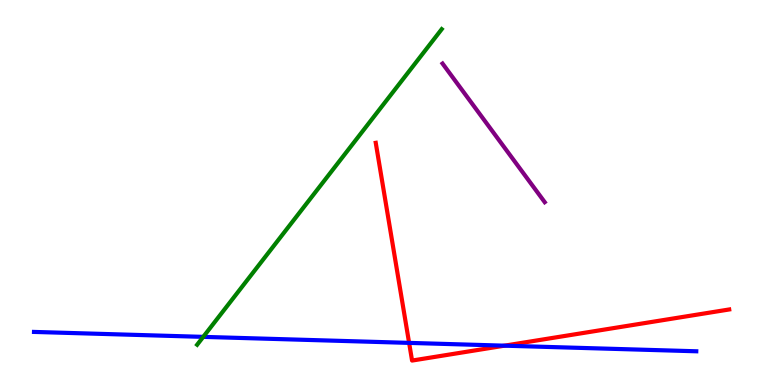[{'lines': ['blue', 'red'], 'intersections': [{'x': 5.28, 'y': 1.09}, {'x': 6.51, 'y': 1.02}]}, {'lines': ['green', 'red'], 'intersections': []}, {'lines': ['purple', 'red'], 'intersections': []}, {'lines': ['blue', 'green'], 'intersections': [{'x': 2.62, 'y': 1.25}]}, {'lines': ['blue', 'purple'], 'intersections': []}, {'lines': ['green', 'purple'], 'intersections': []}]